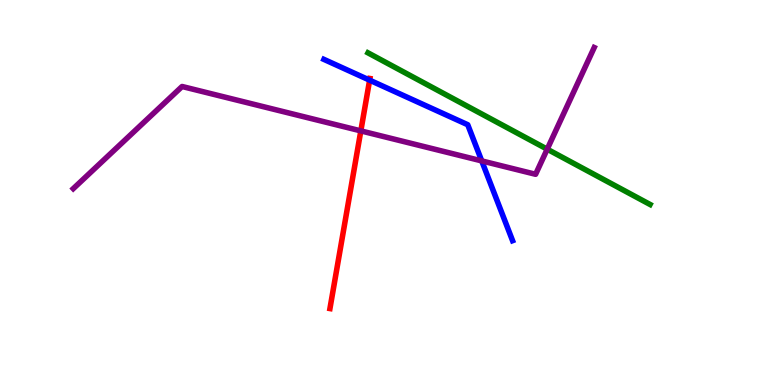[{'lines': ['blue', 'red'], 'intersections': [{'x': 4.77, 'y': 7.92}]}, {'lines': ['green', 'red'], 'intersections': []}, {'lines': ['purple', 'red'], 'intersections': [{'x': 4.66, 'y': 6.6}]}, {'lines': ['blue', 'green'], 'intersections': []}, {'lines': ['blue', 'purple'], 'intersections': [{'x': 6.22, 'y': 5.82}]}, {'lines': ['green', 'purple'], 'intersections': [{'x': 7.06, 'y': 6.13}]}]